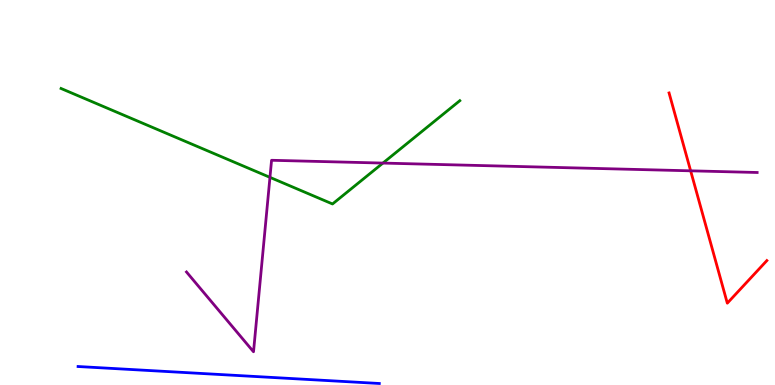[{'lines': ['blue', 'red'], 'intersections': []}, {'lines': ['green', 'red'], 'intersections': []}, {'lines': ['purple', 'red'], 'intersections': [{'x': 8.91, 'y': 5.56}]}, {'lines': ['blue', 'green'], 'intersections': []}, {'lines': ['blue', 'purple'], 'intersections': []}, {'lines': ['green', 'purple'], 'intersections': [{'x': 3.48, 'y': 5.39}, {'x': 4.94, 'y': 5.76}]}]